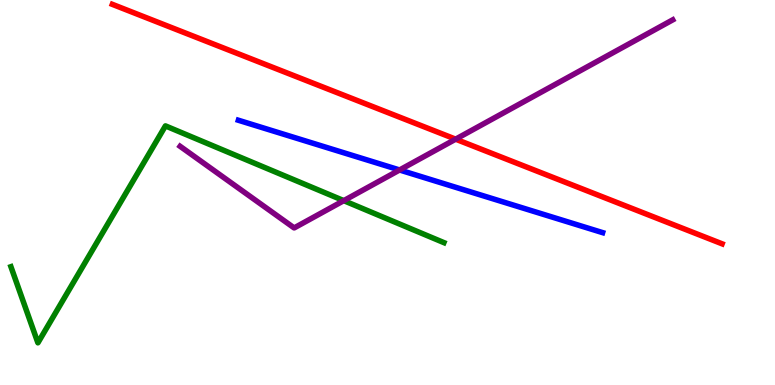[{'lines': ['blue', 'red'], 'intersections': []}, {'lines': ['green', 'red'], 'intersections': []}, {'lines': ['purple', 'red'], 'intersections': [{'x': 5.88, 'y': 6.39}]}, {'lines': ['blue', 'green'], 'intersections': []}, {'lines': ['blue', 'purple'], 'intersections': [{'x': 5.16, 'y': 5.58}]}, {'lines': ['green', 'purple'], 'intersections': [{'x': 4.44, 'y': 4.79}]}]